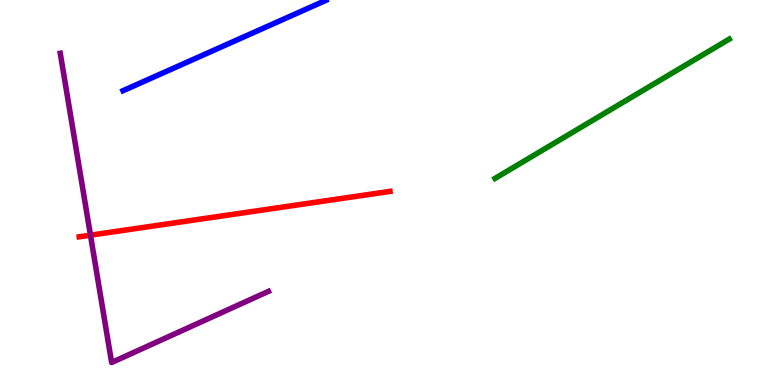[{'lines': ['blue', 'red'], 'intersections': []}, {'lines': ['green', 'red'], 'intersections': []}, {'lines': ['purple', 'red'], 'intersections': [{'x': 1.17, 'y': 3.89}]}, {'lines': ['blue', 'green'], 'intersections': []}, {'lines': ['blue', 'purple'], 'intersections': []}, {'lines': ['green', 'purple'], 'intersections': []}]